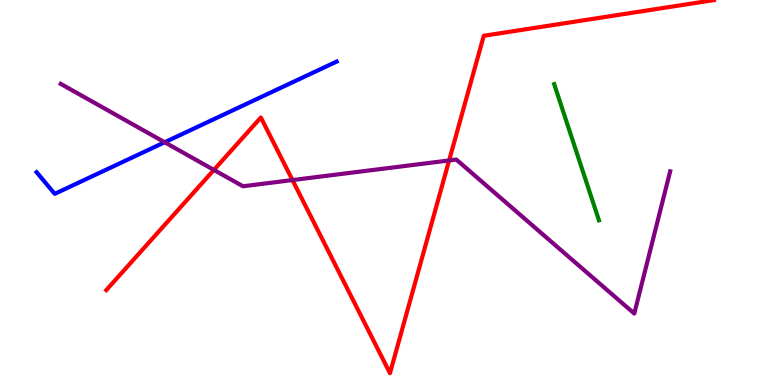[{'lines': ['blue', 'red'], 'intersections': []}, {'lines': ['green', 'red'], 'intersections': []}, {'lines': ['purple', 'red'], 'intersections': [{'x': 2.76, 'y': 5.59}, {'x': 3.77, 'y': 5.32}, {'x': 5.8, 'y': 5.83}]}, {'lines': ['blue', 'green'], 'intersections': []}, {'lines': ['blue', 'purple'], 'intersections': [{'x': 2.12, 'y': 6.3}]}, {'lines': ['green', 'purple'], 'intersections': []}]